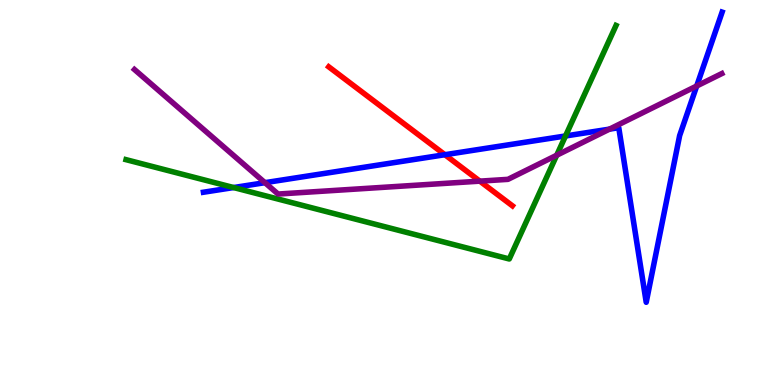[{'lines': ['blue', 'red'], 'intersections': [{'x': 5.74, 'y': 5.98}]}, {'lines': ['green', 'red'], 'intersections': []}, {'lines': ['purple', 'red'], 'intersections': [{'x': 6.19, 'y': 5.29}]}, {'lines': ['blue', 'green'], 'intersections': [{'x': 3.01, 'y': 5.13}, {'x': 7.3, 'y': 6.47}]}, {'lines': ['blue', 'purple'], 'intersections': [{'x': 3.42, 'y': 5.26}, {'x': 7.86, 'y': 6.65}, {'x': 8.99, 'y': 7.77}]}, {'lines': ['green', 'purple'], 'intersections': [{'x': 7.18, 'y': 5.97}]}]